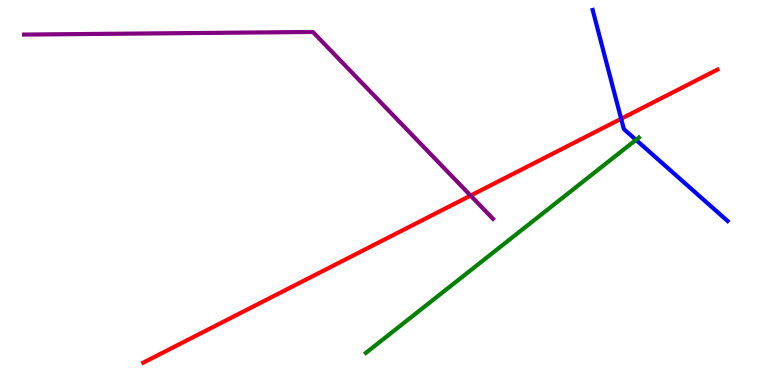[{'lines': ['blue', 'red'], 'intersections': [{'x': 8.01, 'y': 6.92}]}, {'lines': ['green', 'red'], 'intersections': []}, {'lines': ['purple', 'red'], 'intersections': [{'x': 6.07, 'y': 4.92}]}, {'lines': ['blue', 'green'], 'intersections': [{'x': 8.21, 'y': 6.37}]}, {'lines': ['blue', 'purple'], 'intersections': []}, {'lines': ['green', 'purple'], 'intersections': []}]